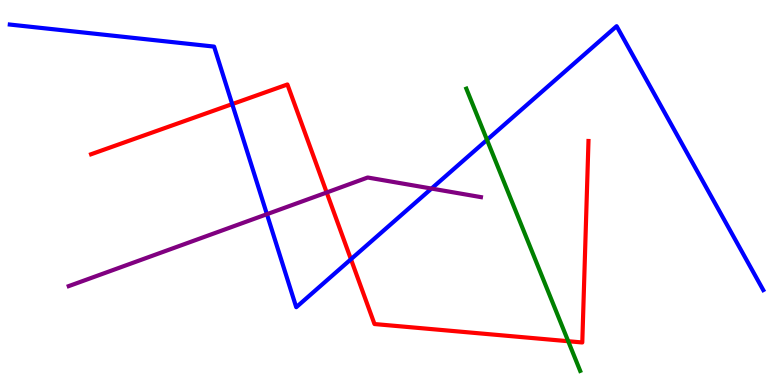[{'lines': ['blue', 'red'], 'intersections': [{'x': 3.0, 'y': 7.3}, {'x': 4.53, 'y': 3.27}]}, {'lines': ['green', 'red'], 'intersections': [{'x': 7.33, 'y': 1.14}]}, {'lines': ['purple', 'red'], 'intersections': [{'x': 4.22, 'y': 5.0}]}, {'lines': ['blue', 'green'], 'intersections': [{'x': 6.28, 'y': 6.37}]}, {'lines': ['blue', 'purple'], 'intersections': [{'x': 3.44, 'y': 4.44}, {'x': 5.57, 'y': 5.1}]}, {'lines': ['green', 'purple'], 'intersections': []}]